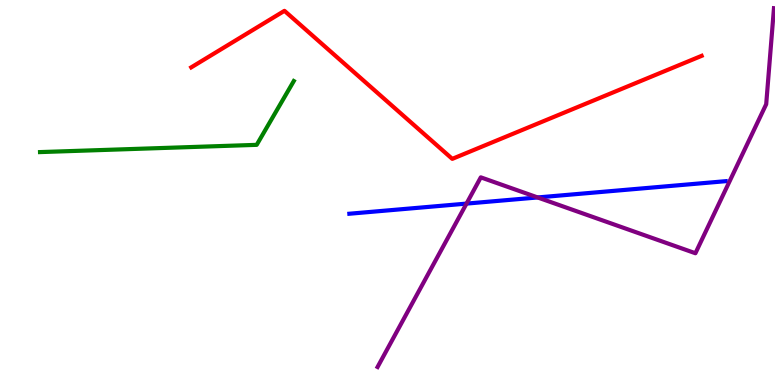[{'lines': ['blue', 'red'], 'intersections': []}, {'lines': ['green', 'red'], 'intersections': []}, {'lines': ['purple', 'red'], 'intersections': []}, {'lines': ['blue', 'green'], 'intersections': []}, {'lines': ['blue', 'purple'], 'intersections': [{'x': 6.02, 'y': 4.71}, {'x': 6.94, 'y': 4.87}]}, {'lines': ['green', 'purple'], 'intersections': []}]